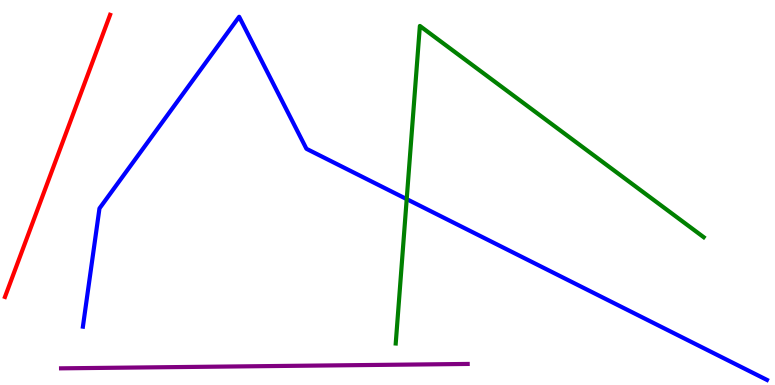[{'lines': ['blue', 'red'], 'intersections': []}, {'lines': ['green', 'red'], 'intersections': []}, {'lines': ['purple', 'red'], 'intersections': []}, {'lines': ['blue', 'green'], 'intersections': [{'x': 5.25, 'y': 4.83}]}, {'lines': ['blue', 'purple'], 'intersections': []}, {'lines': ['green', 'purple'], 'intersections': []}]